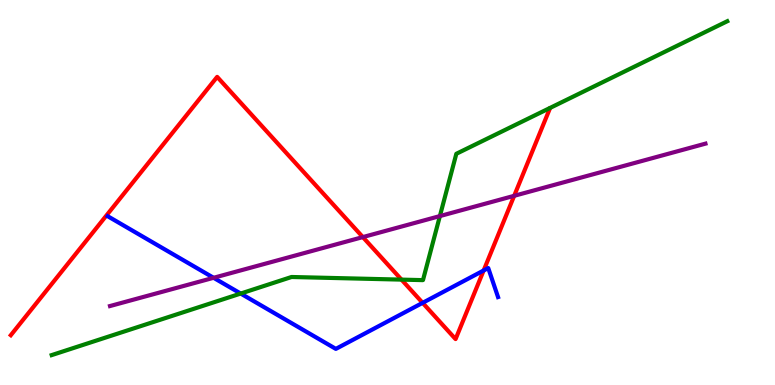[{'lines': ['blue', 'red'], 'intersections': [{'x': 5.45, 'y': 2.13}, {'x': 6.24, 'y': 2.97}]}, {'lines': ['green', 'red'], 'intersections': [{'x': 5.18, 'y': 2.74}]}, {'lines': ['purple', 'red'], 'intersections': [{'x': 4.68, 'y': 3.84}, {'x': 6.63, 'y': 4.91}]}, {'lines': ['blue', 'green'], 'intersections': [{'x': 3.11, 'y': 2.38}]}, {'lines': ['blue', 'purple'], 'intersections': [{'x': 2.76, 'y': 2.78}]}, {'lines': ['green', 'purple'], 'intersections': [{'x': 5.68, 'y': 4.39}]}]